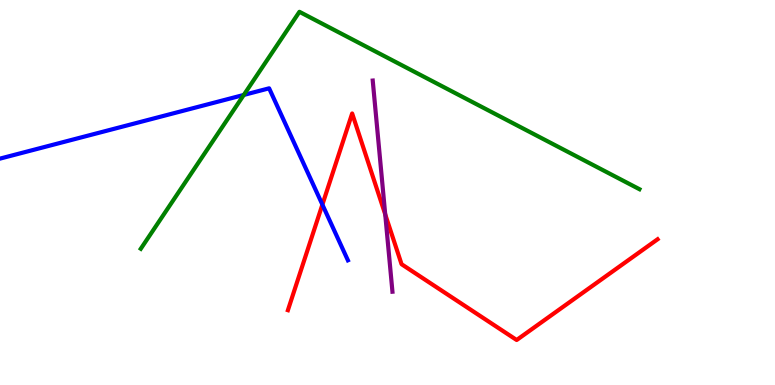[{'lines': ['blue', 'red'], 'intersections': [{'x': 4.16, 'y': 4.69}]}, {'lines': ['green', 'red'], 'intersections': []}, {'lines': ['purple', 'red'], 'intersections': [{'x': 4.97, 'y': 4.43}]}, {'lines': ['blue', 'green'], 'intersections': [{'x': 3.15, 'y': 7.53}]}, {'lines': ['blue', 'purple'], 'intersections': []}, {'lines': ['green', 'purple'], 'intersections': []}]